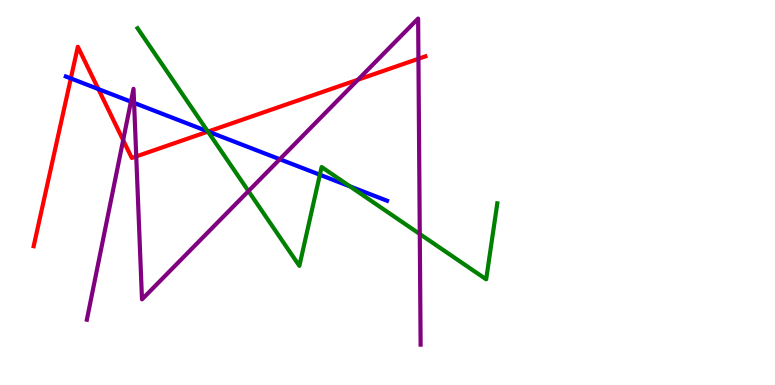[{'lines': ['blue', 'red'], 'intersections': [{'x': 0.914, 'y': 7.96}, {'x': 1.27, 'y': 7.69}, {'x': 2.69, 'y': 6.58}]}, {'lines': ['green', 'red'], 'intersections': [{'x': 2.68, 'y': 6.58}]}, {'lines': ['purple', 'red'], 'intersections': [{'x': 1.59, 'y': 6.36}, {'x': 1.76, 'y': 5.94}, {'x': 4.62, 'y': 7.93}, {'x': 5.4, 'y': 8.47}]}, {'lines': ['blue', 'green'], 'intersections': [{'x': 2.68, 'y': 6.59}, {'x': 4.13, 'y': 5.46}, {'x': 4.52, 'y': 5.16}]}, {'lines': ['blue', 'purple'], 'intersections': [{'x': 1.69, 'y': 7.36}, {'x': 1.73, 'y': 7.33}, {'x': 3.61, 'y': 5.86}]}, {'lines': ['green', 'purple'], 'intersections': [{'x': 3.21, 'y': 5.04}, {'x': 5.42, 'y': 3.92}]}]